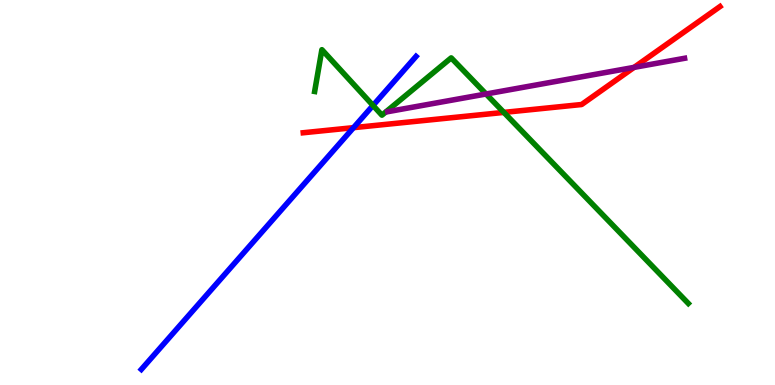[{'lines': ['blue', 'red'], 'intersections': [{'x': 4.56, 'y': 6.68}]}, {'lines': ['green', 'red'], 'intersections': [{'x': 6.5, 'y': 7.08}]}, {'lines': ['purple', 'red'], 'intersections': [{'x': 8.18, 'y': 8.25}]}, {'lines': ['blue', 'green'], 'intersections': [{'x': 4.81, 'y': 7.26}]}, {'lines': ['blue', 'purple'], 'intersections': []}, {'lines': ['green', 'purple'], 'intersections': [{'x': 6.27, 'y': 7.56}]}]